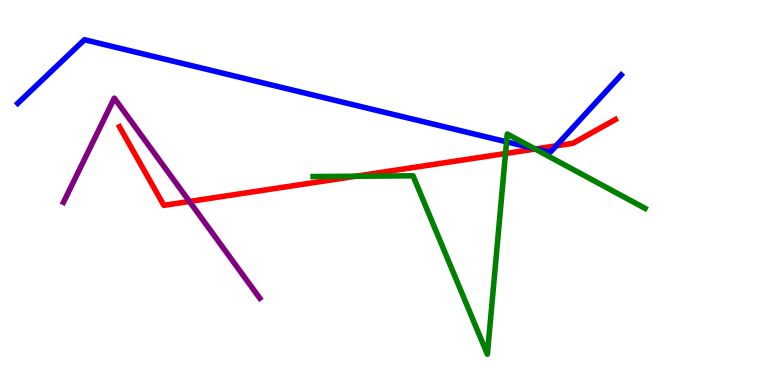[{'lines': ['blue', 'red'], 'intersections': [{'x': 6.91, 'y': 6.13}, {'x': 7.18, 'y': 6.21}]}, {'lines': ['green', 'red'], 'intersections': [{'x': 4.59, 'y': 5.42}, {'x': 6.52, 'y': 6.01}, {'x': 6.9, 'y': 6.13}]}, {'lines': ['purple', 'red'], 'intersections': [{'x': 2.44, 'y': 4.77}]}, {'lines': ['blue', 'green'], 'intersections': [{'x': 6.54, 'y': 6.32}, {'x': 6.89, 'y': 6.14}]}, {'lines': ['blue', 'purple'], 'intersections': []}, {'lines': ['green', 'purple'], 'intersections': []}]